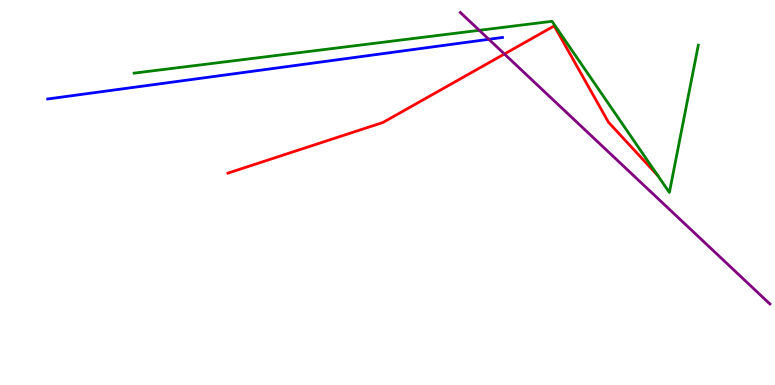[{'lines': ['blue', 'red'], 'intersections': []}, {'lines': ['green', 'red'], 'intersections': []}, {'lines': ['purple', 'red'], 'intersections': [{'x': 6.51, 'y': 8.6}]}, {'lines': ['blue', 'green'], 'intersections': []}, {'lines': ['blue', 'purple'], 'intersections': [{'x': 6.31, 'y': 8.98}]}, {'lines': ['green', 'purple'], 'intersections': [{'x': 6.18, 'y': 9.21}]}]